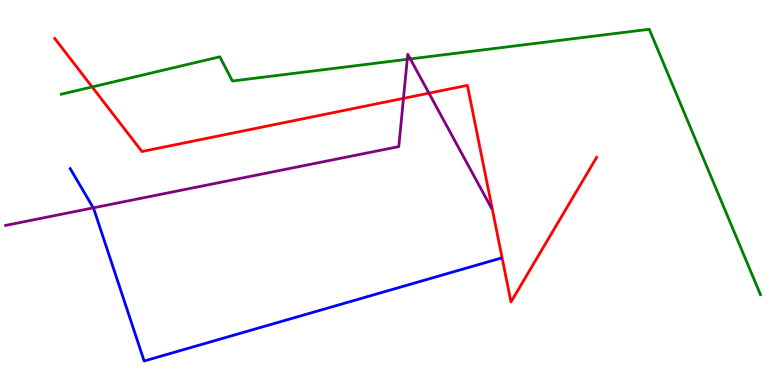[{'lines': ['blue', 'red'], 'intersections': []}, {'lines': ['green', 'red'], 'intersections': [{'x': 1.19, 'y': 7.74}]}, {'lines': ['purple', 'red'], 'intersections': [{'x': 5.21, 'y': 7.45}, {'x': 5.53, 'y': 7.58}]}, {'lines': ['blue', 'green'], 'intersections': []}, {'lines': ['blue', 'purple'], 'intersections': [{'x': 1.2, 'y': 4.6}]}, {'lines': ['green', 'purple'], 'intersections': [{'x': 5.26, 'y': 8.46}, {'x': 5.29, 'y': 8.47}]}]